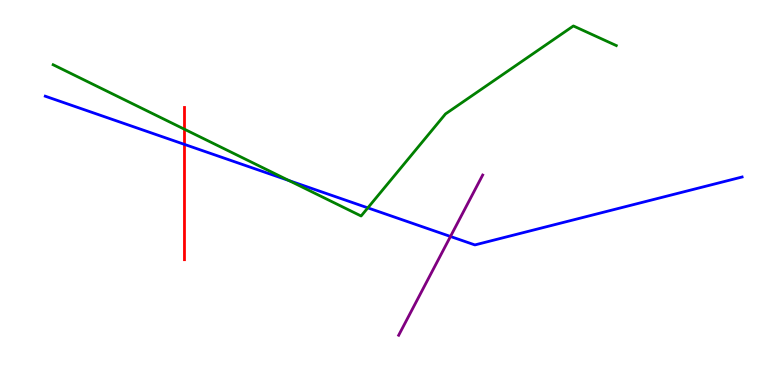[{'lines': ['blue', 'red'], 'intersections': [{'x': 2.38, 'y': 6.25}]}, {'lines': ['green', 'red'], 'intersections': [{'x': 2.38, 'y': 6.64}]}, {'lines': ['purple', 'red'], 'intersections': []}, {'lines': ['blue', 'green'], 'intersections': [{'x': 3.73, 'y': 5.31}, {'x': 4.75, 'y': 4.6}]}, {'lines': ['blue', 'purple'], 'intersections': [{'x': 5.81, 'y': 3.86}]}, {'lines': ['green', 'purple'], 'intersections': []}]